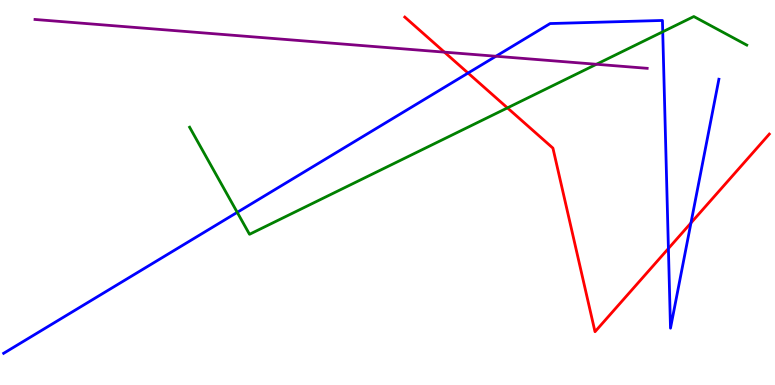[{'lines': ['blue', 'red'], 'intersections': [{'x': 6.04, 'y': 8.1}, {'x': 8.62, 'y': 3.55}, {'x': 8.92, 'y': 4.21}]}, {'lines': ['green', 'red'], 'intersections': [{'x': 6.55, 'y': 7.2}]}, {'lines': ['purple', 'red'], 'intersections': [{'x': 5.73, 'y': 8.65}]}, {'lines': ['blue', 'green'], 'intersections': [{'x': 3.06, 'y': 4.48}, {'x': 8.55, 'y': 9.17}]}, {'lines': ['blue', 'purple'], 'intersections': [{'x': 6.4, 'y': 8.54}]}, {'lines': ['green', 'purple'], 'intersections': [{'x': 7.7, 'y': 8.33}]}]